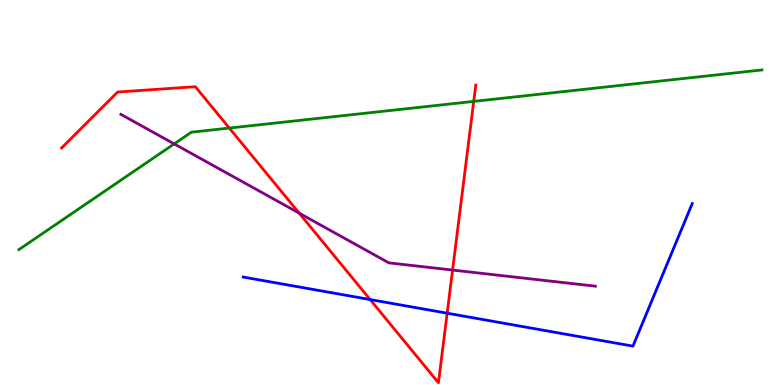[{'lines': ['blue', 'red'], 'intersections': [{'x': 4.78, 'y': 2.22}, {'x': 5.77, 'y': 1.86}]}, {'lines': ['green', 'red'], 'intersections': [{'x': 2.96, 'y': 6.67}, {'x': 6.11, 'y': 7.37}]}, {'lines': ['purple', 'red'], 'intersections': [{'x': 3.86, 'y': 4.46}, {'x': 5.84, 'y': 2.99}]}, {'lines': ['blue', 'green'], 'intersections': []}, {'lines': ['blue', 'purple'], 'intersections': []}, {'lines': ['green', 'purple'], 'intersections': [{'x': 2.25, 'y': 6.26}]}]